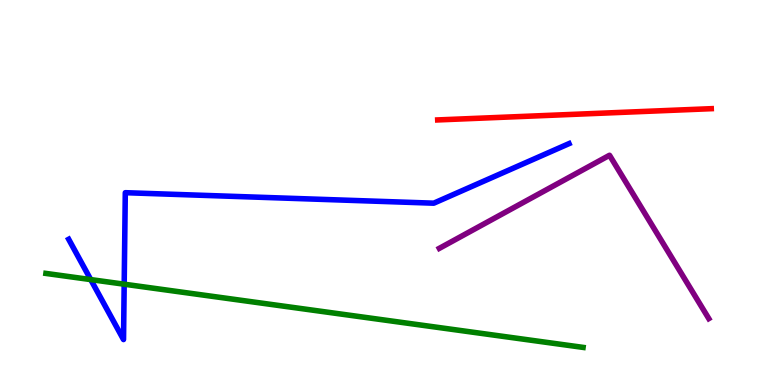[{'lines': ['blue', 'red'], 'intersections': []}, {'lines': ['green', 'red'], 'intersections': []}, {'lines': ['purple', 'red'], 'intersections': []}, {'lines': ['blue', 'green'], 'intersections': [{'x': 1.17, 'y': 2.74}, {'x': 1.6, 'y': 2.62}]}, {'lines': ['blue', 'purple'], 'intersections': []}, {'lines': ['green', 'purple'], 'intersections': []}]